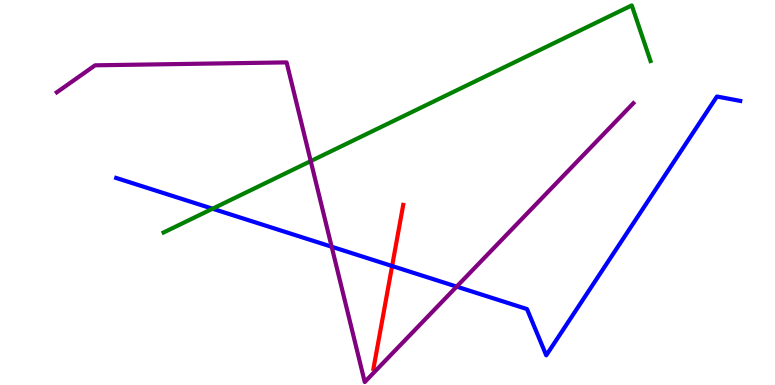[{'lines': ['blue', 'red'], 'intersections': [{'x': 5.06, 'y': 3.09}]}, {'lines': ['green', 'red'], 'intersections': []}, {'lines': ['purple', 'red'], 'intersections': []}, {'lines': ['blue', 'green'], 'intersections': [{'x': 2.74, 'y': 4.58}]}, {'lines': ['blue', 'purple'], 'intersections': [{'x': 4.28, 'y': 3.59}, {'x': 5.89, 'y': 2.56}]}, {'lines': ['green', 'purple'], 'intersections': [{'x': 4.01, 'y': 5.82}]}]